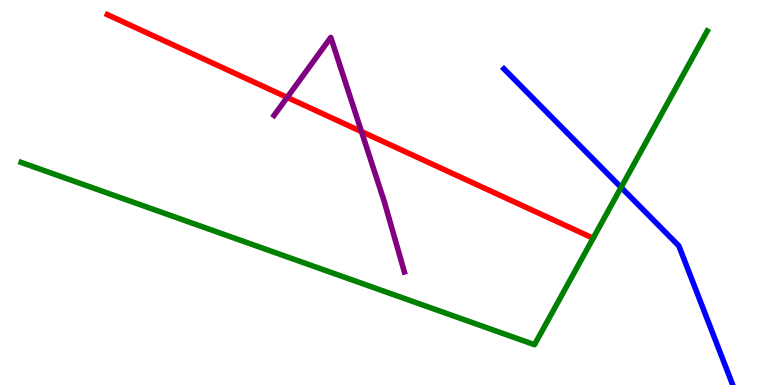[{'lines': ['blue', 'red'], 'intersections': []}, {'lines': ['green', 'red'], 'intersections': []}, {'lines': ['purple', 'red'], 'intersections': [{'x': 3.71, 'y': 7.47}, {'x': 4.66, 'y': 6.58}]}, {'lines': ['blue', 'green'], 'intersections': [{'x': 8.01, 'y': 5.13}]}, {'lines': ['blue', 'purple'], 'intersections': []}, {'lines': ['green', 'purple'], 'intersections': []}]